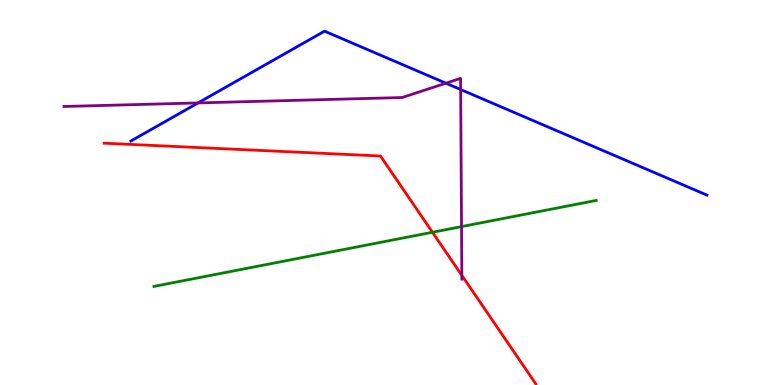[{'lines': ['blue', 'red'], 'intersections': []}, {'lines': ['green', 'red'], 'intersections': [{'x': 5.58, 'y': 3.97}]}, {'lines': ['purple', 'red'], 'intersections': [{'x': 5.96, 'y': 2.85}]}, {'lines': ['blue', 'green'], 'intersections': []}, {'lines': ['blue', 'purple'], 'intersections': [{'x': 2.56, 'y': 7.33}, {'x': 5.75, 'y': 7.84}, {'x': 5.94, 'y': 7.67}]}, {'lines': ['green', 'purple'], 'intersections': [{'x': 5.96, 'y': 4.11}]}]